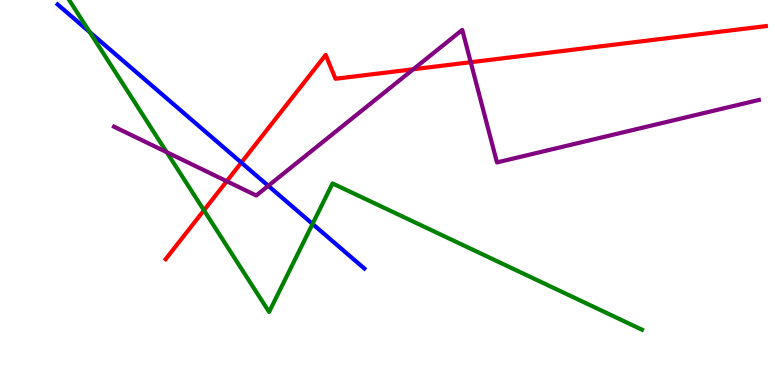[{'lines': ['blue', 'red'], 'intersections': [{'x': 3.11, 'y': 5.78}]}, {'lines': ['green', 'red'], 'intersections': [{'x': 2.63, 'y': 4.54}]}, {'lines': ['purple', 'red'], 'intersections': [{'x': 2.93, 'y': 5.29}, {'x': 5.33, 'y': 8.2}, {'x': 6.07, 'y': 8.38}]}, {'lines': ['blue', 'green'], 'intersections': [{'x': 1.16, 'y': 9.17}, {'x': 4.03, 'y': 4.18}]}, {'lines': ['blue', 'purple'], 'intersections': [{'x': 3.46, 'y': 5.17}]}, {'lines': ['green', 'purple'], 'intersections': [{'x': 2.15, 'y': 6.05}]}]